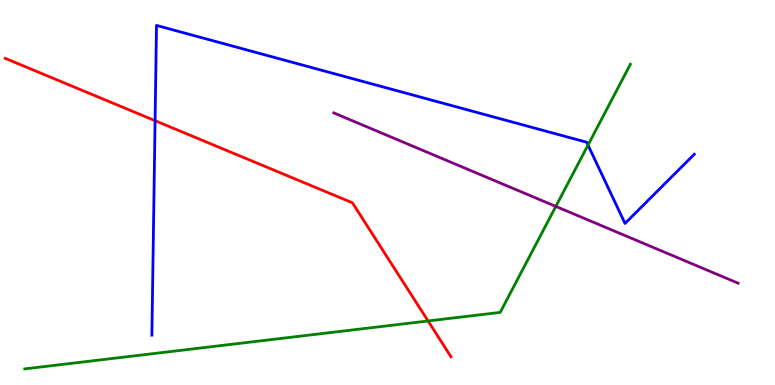[{'lines': ['blue', 'red'], 'intersections': [{'x': 2.0, 'y': 6.87}]}, {'lines': ['green', 'red'], 'intersections': [{'x': 5.52, 'y': 1.66}]}, {'lines': ['purple', 'red'], 'intersections': []}, {'lines': ['blue', 'green'], 'intersections': [{'x': 7.59, 'y': 6.23}]}, {'lines': ['blue', 'purple'], 'intersections': []}, {'lines': ['green', 'purple'], 'intersections': [{'x': 7.17, 'y': 4.64}]}]